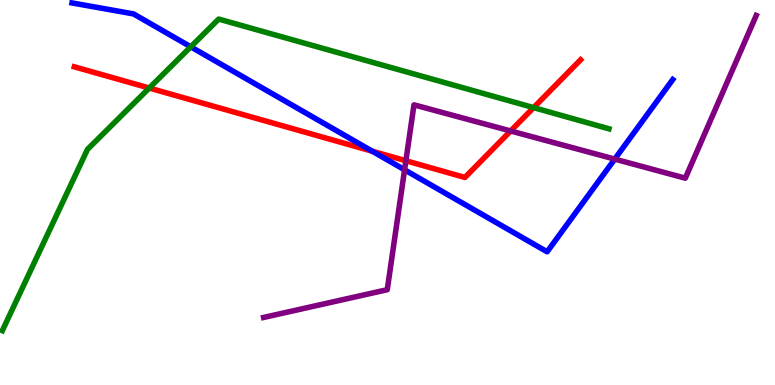[{'lines': ['blue', 'red'], 'intersections': [{'x': 4.8, 'y': 6.07}]}, {'lines': ['green', 'red'], 'intersections': [{'x': 1.93, 'y': 7.71}, {'x': 6.89, 'y': 7.2}]}, {'lines': ['purple', 'red'], 'intersections': [{'x': 5.24, 'y': 5.82}, {'x': 6.59, 'y': 6.6}]}, {'lines': ['blue', 'green'], 'intersections': [{'x': 2.46, 'y': 8.78}]}, {'lines': ['blue', 'purple'], 'intersections': [{'x': 5.22, 'y': 5.59}, {'x': 7.93, 'y': 5.87}]}, {'lines': ['green', 'purple'], 'intersections': []}]